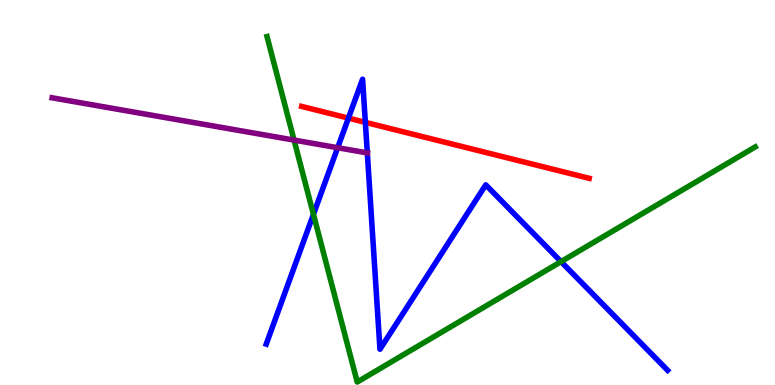[{'lines': ['blue', 'red'], 'intersections': [{'x': 4.5, 'y': 6.93}, {'x': 4.71, 'y': 6.82}]}, {'lines': ['green', 'red'], 'intersections': []}, {'lines': ['purple', 'red'], 'intersections': []}, {'lines': ['blue', 'green'], 'intersections': [{'x': 4.04, 'y': 4.43}, {'x': 7.24, 'y': 3.2}]}, {'lines': ['blue', 'purple'], 'intersections': [{'x': 4.36, 'y': 6.16}, {'x': 4.74, 'y': 6.03}]}, {'lines': ['green', 'purple'], 'intersections': [{'x': 3.79, 'y': 6.36}]}]